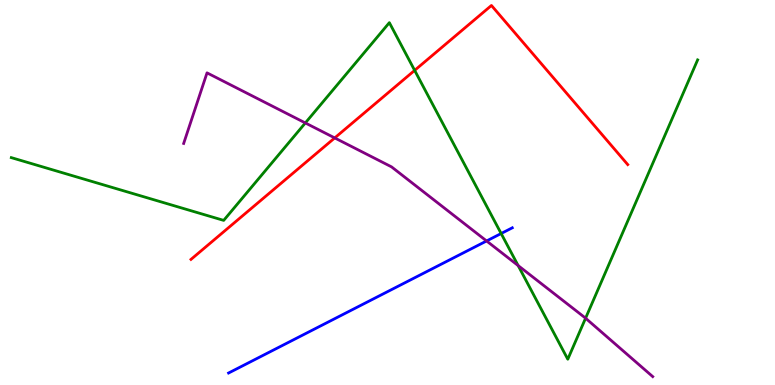[{'lines': ['blue', 'red'], 'intersections': []}, {'lines': ['green', 'red'], 'intersections': [{'x': 5.35, 'y': 8.17}]}, {'lines': ['purple', 'red'], 'intersections': [{'x': 4.32, 'y': 6.42}]}, {'lines': ['blue', 'green'], 'intersections': [{'x': 6.47, 'y': 3.93}]}, {'lines': ['blue', 'purple'], 'intersections': [{'x': 6.28, 'y': 3.74}]}, {'lines': ['green', 'purple'], 'intersections': [{'x': 3.94, 'y': 6.81}, {'x': 6.69, 'y': 3.1}, {'x': 7.56, 'y': 1.73}]}]